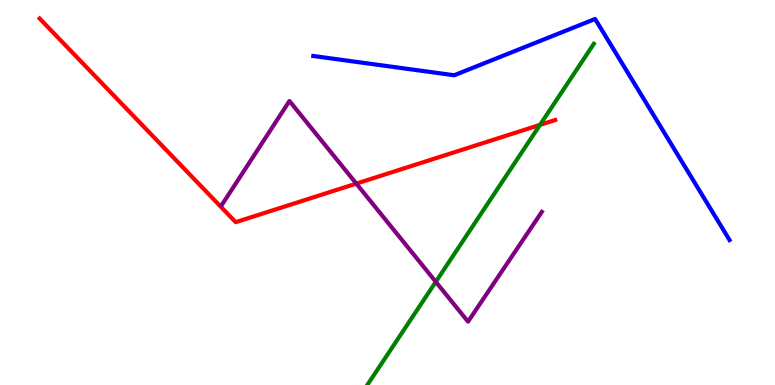[{'lines': ['blue', 'red'], 'intersections': []}, {'lines': ['green', 'red'], 'intersections': [{'x': 6.97, 'y': 6.76}]}, {'lines': ['purple', 'red'], 'intersections': [{'x': 4.6, 'y': 5.23}]}, {'lines': ['blue', 'green'], 'intersections': []}, {'lines': ['blue', 'purple'], 'intersections': []}, {'lines': ['green', 'purple'], 'intersections': [{'x': 5.62, 'y': 2.68}]}]